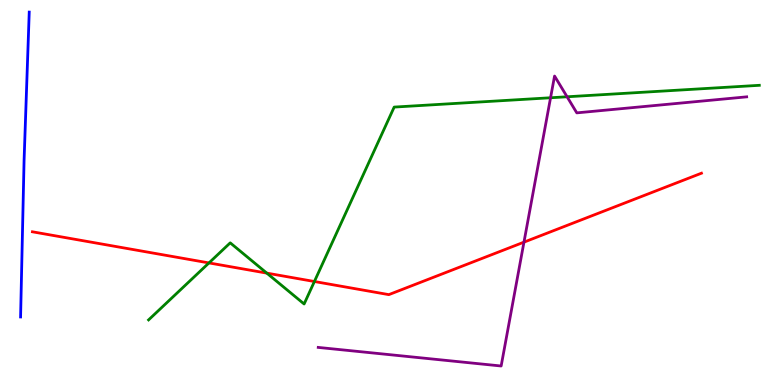[{'lines': ['blue', 'red'], 'intersections': []}, {'lines': ['green', 'red'], 'intersections': [{'x': 2.7, 'y': 3.17}, {'x': 3.44, 'y': 2.91}, {'x': 4.06, 'y': 2.69}]}, {'lines': ['purple', 'red'], 'intersections': [{'x': 6.76, 'y': 3.71}]}, {'lines': ['blue', 'green'], 'intersections': []}, {'lines': ['blue', 'purple'], 'intersections': []}, {'lines': ['green', 'purple'], 'intersections': [{'x': 7.1, 'y': 7.46}, {'x': 7.32, 'y': 7.49}]}]